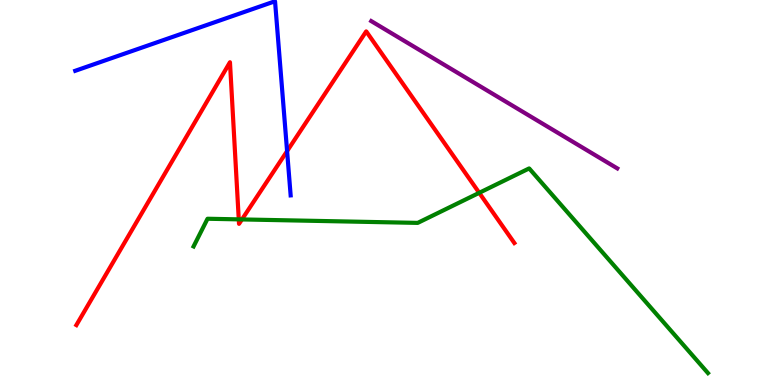[{'lines': ['blue', 'red'], 'intersections': [{'x': 3.7, 'y': 6.07}]}, {'lines': ['green', 'red'], 'intersections': [{'x': 3.08, 'y': 4.3}, {'x': 3.12, 'y': 4.3}, {'x': 6.18, 'y': 4.99}]}, {'lines': ['purple', 'red'], 'intersections': []}, {'lines': ['blue', 'green'], 'intersections': []}, {'lines': ['blue', 'purple'], 'intersections': []}, {'lines': ['green', 'purple'], 'intersections': []}]